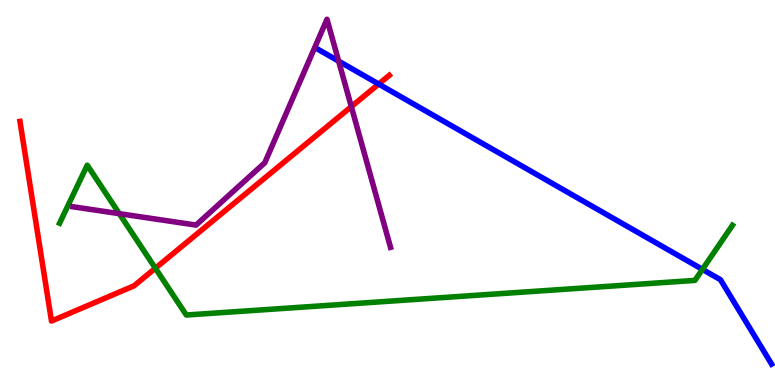[{'lines': ['blue', 'red'], 'intersections': [{'x': 4.89, 'y': 7.82}]}, {'lines': ['green', 'red'], 'intersections': [{'x': 2.0, 'y': 3.03}]}, {'lines': ['purple', 'red'], 'intersections': [{'x': 4.53, 'y': 7.23}]}, {'lines': ['blue', 'green'], 'intersections': [{'x': 9.06, 'y': 3.0}]}, {'lines': ['blue', 'purple'], 'intersections': [{'x': 4.37, 'y': 8.41}]}, {'lines': ['green', 'purple'], 'intersections': [{'x': 1.54, 'y': 4.45}]}]